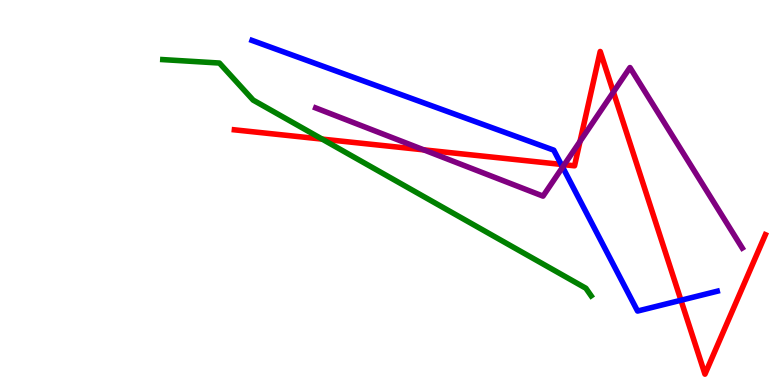[{'lines': ['blue', 'red'], 'intersections': [{'x': 7.24, 'y': 5.73}, {'x': 8.79, 'y': 2.2}]}, {'lines': ['green', 'red'], 'intersections': [{'x': 4.16, 'y': 6.39}]}, {'lines': ['purple', 'red'], 'intersections': [{'x': 5.47, 'y': 6.11}, {'x': 7.28, 'y': 5.72}, {'x': 7.48, 'y': 6.33}, {'x': 7.91, 'y': 7.61}]}, {'lines': ['blue', 'green'], 'intersections': []}, {'lines': ['blue', 'purple'], 'intersections': [{'x': 7.26, 'y': 5.66}]}, {'lines': ['green', 'purple'], 'intersections': []}]